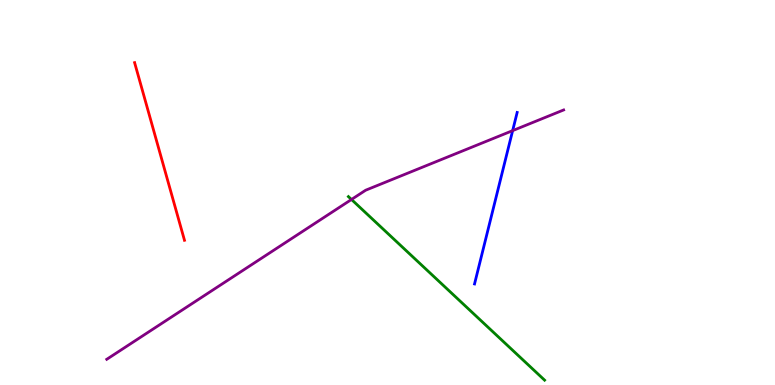[{'lines': ['blue', 'red'], 'intersections': []}, {'lines': ['green', 'red'], 'intersections': []}, {'lines': ['purple', 'red'], 'intersections': []}, {'lines': ['blue', 'green'], 'intersections': []}, {'lines': ['blue', 'purple'], 'intersections': [{'x': 6.61, 'y': 6.61}]}, {'lines': ['green', 'purple'], 'intersections': [{'x': 4.54, 'y': 4.82}]}]